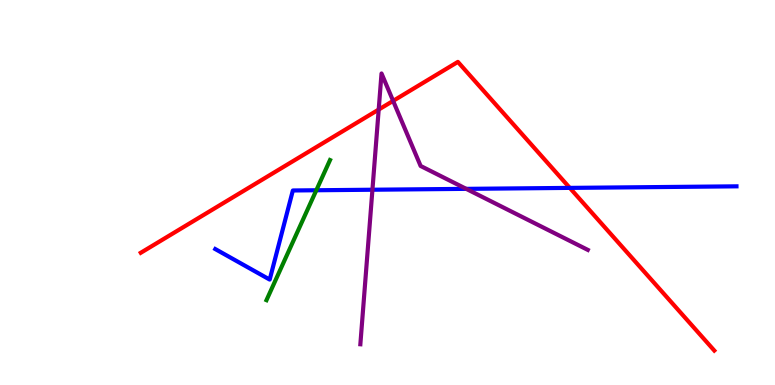[{'lines': ['blue', 'red'], 'intersections': [{'x': 7.35, 'y': 5.12}]}, {'lines': ['green', 'red'], 'intersections': []}, {'lines': ['purple', 'red'], 'intersections': [{'x': 4.89, 'y': 7.15}, {'x': 5.07, 'y': 7.38}]}, {'lines': ['blue', 'green'], 'intersections': [{'x': 4.08, 'y': 5.06}]}, {'lines': ['blue', 'purple'], 'intersections': [{'x': 4.81, 'y': 5.07}, {'x': 6.02, 'y': 5.09}]}, {'lines': ['green', 'purple'], 'intersections': []}]